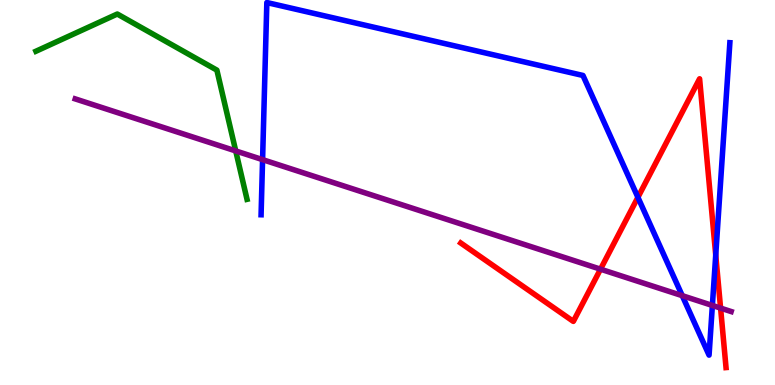[{'lines': ['blue', 'red'], 'intersections': [{'x': 8.23, 'y': 4.87}, {'x': 9.24, 'y': 3.38}]}, {'lines': ['green', 'red'], 'intersections': []}, {'lines': ['purple', 'red'], 'intersections': [{'x': 7.75, 'y': 3.01}, {'x': 9.3, 'y': 2.0}]}, {'lines': ['blue', 'green'], 'intersections': []}, {'lines': ['blue', 'purple'], 'intersections': [{'x': 3.39, 'y': 5.85}, {'x': 8.8, 'y': 2.32}, {'x': 9.19, 'y': 2.07}]}, {'lines': ['green', 'purple'], 'intersections': [{'x': 3.04, 'y': 6.08}]}]